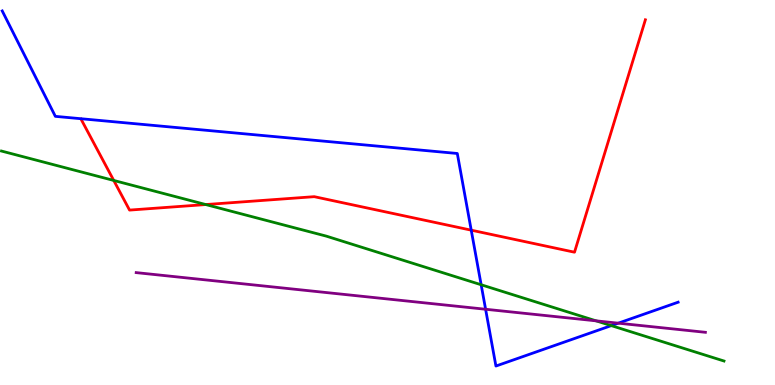[{'lines': ['blue', 'red'], 'intersections': [{'x': 6.08, 'y': 4.02}]}, {'lines': ['green', 'red'], 'intersections': [{'x': 1.47, 'y': 5.31}, {'x': 2.66, 'y': 4.69}]}, {'lines': ['purple', 'red'], 'intersections': []}, {'lines': ['blue', 'green'], 'intersections': [{'x': 6.21, 'y': 2.6}, {'x': 7.89, 'y': 1.54}]}, {'lines': ['blue', 'purple'], 'intersections': [{'x': 6.27, 'y': 1.97}, {'x': 7.98, 'y': 1.61}]}, {'lines': ['green', 'purple'], 'intersections': [{'x': 7.69, 'y': 1.67}]}]